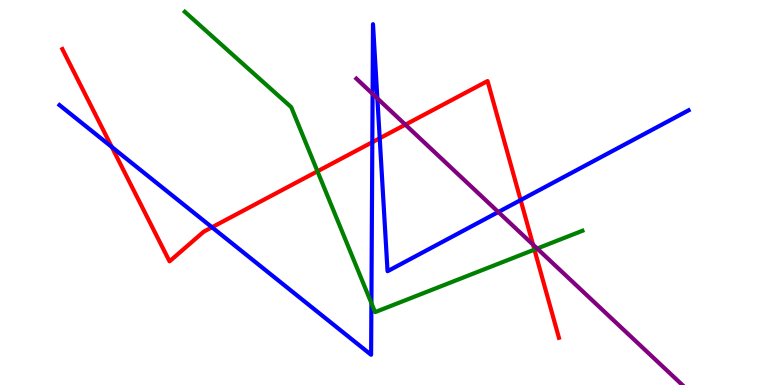[{'lines': ['blue', 'red'], 'intersections': [{'x': 1.44, 'y': 6.18}, {'x': 2.74, 'y': 4.1}, {'x': 4.8, 'y': 6.31}, {'x': 4.9, 'y': 6.41}, {'x': 6.72, 'y': 4.8}]}, {'lines': ['green', 'red'], 'intersections': [{'x': 4.1, 'y': 5.55}, {'x': 6.9, 'y': 3.52}]}, {'lines': ['purple', 'red'], 'intersections': [{'x': 5.23, 'y': 6.76}, {'x': 6.88, 'y': 3.65}]}, {'lines': ['blue', 'green'], 'intersections': [{'x': 4.79, 'y': 2.13}]}, {'lines': ['blue', 'purple'], 'intersections': [{'x': 4.81, 'y': 7.56}, {'x': 4.87, 'y': 7.45}, {'x': 6.43, 'y': 4.49}]}, {'lines': ['green', 'purple'], 'intersections': [{'x': 6.93, 'y': 3.54}]}]